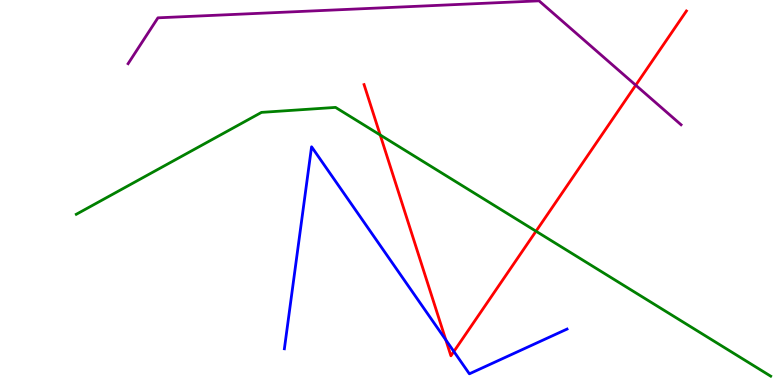[{'lines': ['blue', 'red'], 'intersections': [{'x': 5.75, 'y': 1.17}, {'x': 5.86, 'y': 0.87}]}, {'lines': ['green', 'red'], 'intersections': [{'x': 4.91, 'y': 6.49}, {'x': 6.92, 'y': 3.99}]}, {'lines': ['purple', 'red'], 'intersections': [{'x': 8.2, 'y': 7.79}]}, {'lines': ['blue', 'green'], 'intersections': []}, {'lines': ['blue', 'purple'], 'intersections': []}, {'lines': ['green', 'purple'], 'intersections': []}]